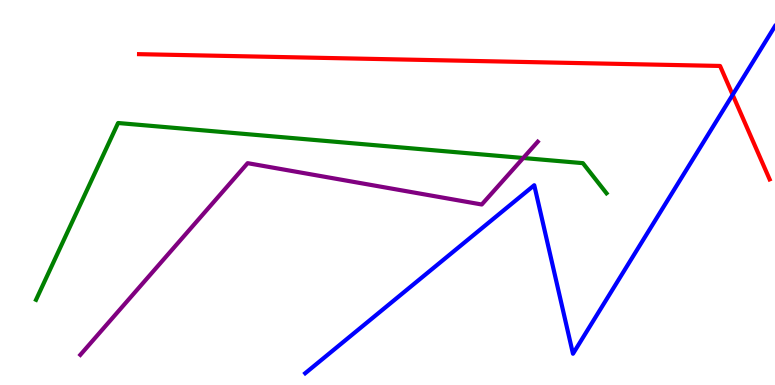[{'lines': ['blue', 'red'], 'intersections': [{'x': 9.45, 'y': 7.54}]}, {'lines': ['green', 'red'], 'intersections': []}, {'lines': ['purple', 'red'], 'intersections': []}, {'lines': ['blue', 'green'], 'intersections': []}, {'lines': ['blue', 'purple'], 'intersections': []}, {'lines': ['green', 'purple'], 'intersections': [{'x': 6.75, 'y': 5.9}]}]